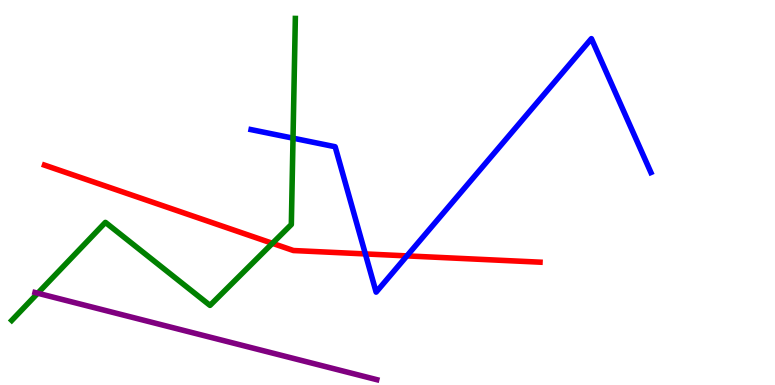[{'lines': ['blue', 'red'], 'intersections': [{'x': 4.71, 'y': 3.4}, {'x': 5.25, 'y': 3.35}]}, {'lines': ['green', 'red'], 'intersections': [{'x': 3.52, 'y': 3.68}]}, {'lines': ['purple', 'red'], 'intersections': []}, {'lines': ['blue', 'green'], 'intersections': [{'x': 3.78, 'y': 6.41}]}, {'lines': ['blue', 'purple'], 'intersections': []}, {'lines': ['green', 'purple'], 'intersections': [{'x': 0.487, 'y': 2.38}]}]